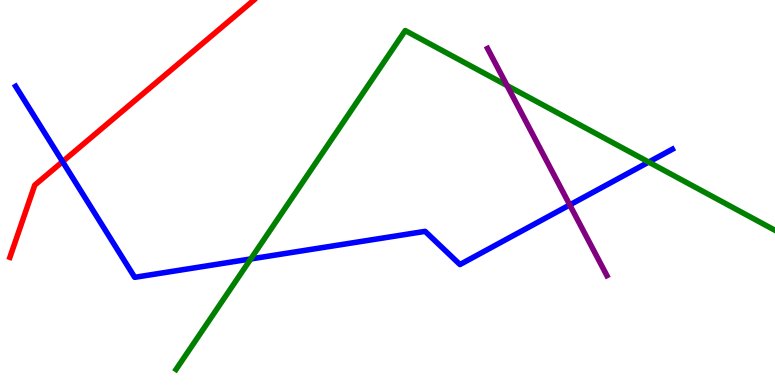[{'lines': ['blue', 'red'], 'intersections': [{'x': 0.808, 'y': 5.8}]}, {'lines': ['green', 'red'], 'intersections': []}, {'lines': ['purple', 'red'], 'intersections': []}, {'lines': ['blue', 'green'], 'intersections': [{'x': 3.24, 'y': 3.27}, {'x': 8.37, 'y': 5.79}]}, {'lines': ['blue', 'purple'], 'intersections': [{'x': 7.35, 'y': 4.68}]}, {'lines': ['green', 'purple'], 'intersections': [{'x': 6.54, 'y': 7.78}]}]